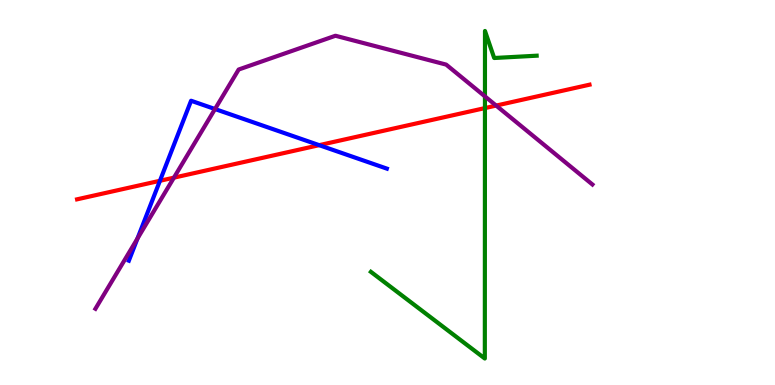[{'lines': ['blue', 'red'], 'intersections': [{'x': 2.06, 'y': 5.3}, {'x': 4.12, 'y': 6.23}]}, {'lines': ['green', 'red'], 'intersections': [{'x': 6.26, 'y': 7.19}]}, {'lines': ['purple', 'red'], 'intersections': [{'x': 2.24, 'y': 5.39}, {'x': 6.4, 'y': 7.26}]}, {'lines': ['blue', 'green'], 'intersections': []}, {'lines': ['blue', 'purple'], 'intersections': [{'x': 1.77, 'y': 3.8}, {'x': 2.77, 'y': 7.17}]}, {'lines': ['green', 'purple'], 'intersections': [{'x': 6.26, 'y': 7.5}]}]